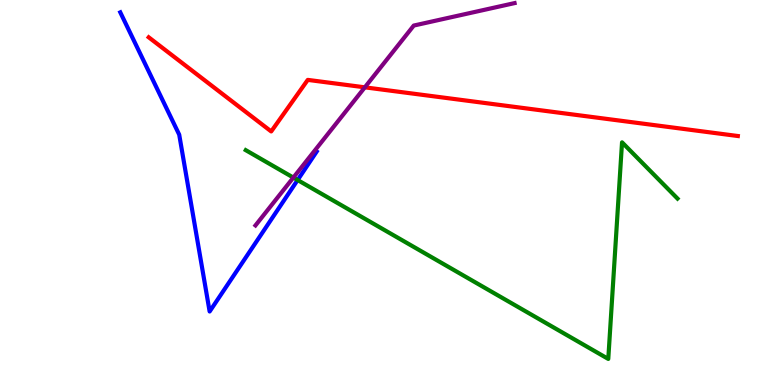[{'lines': ['blue', 'red'], 'intersections': []}, {'lines': ['green', 'red'], 'intersections': []}, {'lines': ['purple', 'red'], 'intersections': [{'x': 4.71, 'y': 7.73}]}, {'lines': ['blue', 'green'], 'intersections': [{'x': 3.84, 'y': 5.32}]}, {'lines': ['blue', 'purple'], 'intersections': []}, {'lines': ['green', 'purple'], 'intersections': [{'x': 3.79, 'y': 5.39}]}]